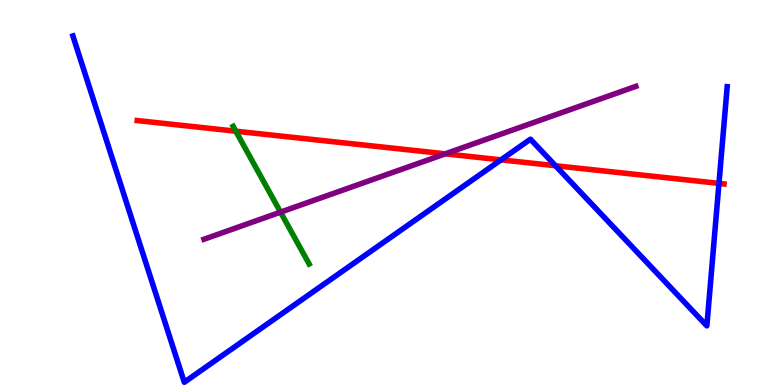[{'lines': ['blue', 'red'], 'intersections': [{'x': 6.46, 'y': 5.85}, {'x': 7.17, 'y': 5.7}, {'x': 9.28, 'y': 5.24}]}, {'lines': ['green', 'red'], 'intersections': [{'x': 3.04, 'y': 6.59}]}, {'lines': ['purple', 'red'], 'intersections': [{'x': 5.75, 'y': 6.0}]}, {'lines': ['blue', 'green'], 'intersections': []}, {'lines': ['blue', 'purple'], 'intersections': []}, {'lines': ['green', 'purple'], 'intersections': [{'x': 3.62, 'y': 4.49}]}]